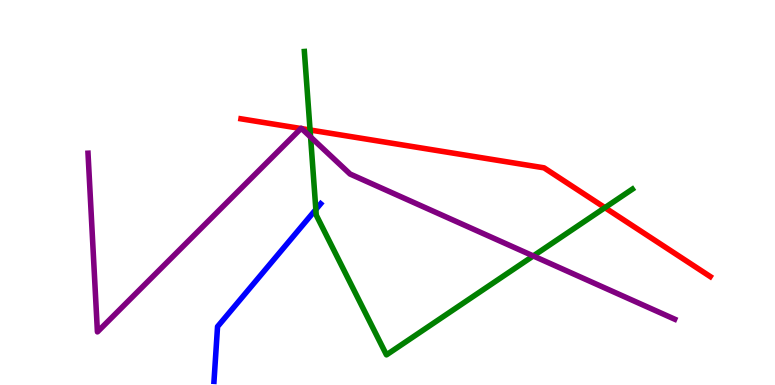[{'lines': ['blue', 'red'], 'intersections': []}, {'lines': ['green', 'red'], 'intersections': [{'x': 4.0, 'y': 6.62}, {'x': 7.81, 'y': 4.61}]}, {'lines': ['purple', 'red'], 'intersections': [{'x': 3.88, 'y': 6.66}, {'x': 3.89, 'y': 6.66}]}, {'lines': ['blue', 'green'], 'intersections': [{'x': 4.08, 'y': 4.56}]}, {'lines': ['blue', 'purple'], 'intersections': []}, {'lines': ['green', 'purple'], 'intersections': [{'x': 4.01, 'y': 6.44}, {'x': 6.88, 'y': 3.35}]}]